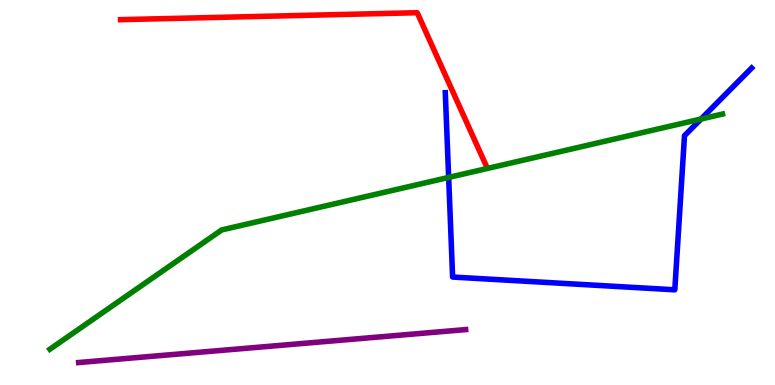[{'lines': ['blue', 'red'], 'intersections': []}, {'lines': ['green', 'red'], 'intersections': []}, {'lines': ['purple', 'red'], 'intersections': []}, {'lines': ['blue', 'green'], 'intersections': [{'x': 5.79, 'y': 5.39}, {'x': 9.05, 'y': 6.91}]}, {'lines': ['blue', 'purple'], 'intersections': []}, {'lines': ['green', 'purple'], 'intersections': []}]